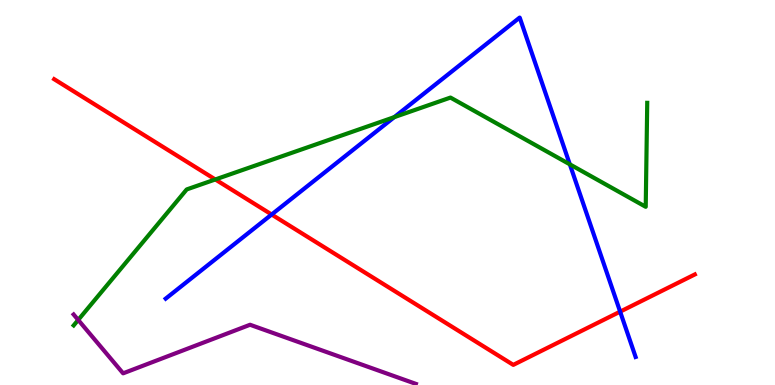[{'lines': ['blue', 'red'], 'intersections': [{'x': 3.51, 'y': 4.43}, {'x': 8.0, 'y': 1.91}]}, {'lines': ['green', 'red'], 'intersections': [{'x': 2.78, 'y': 5.34}]}, {'lines': ['purple', 'red'], 'intersections': []}, {'lines': ['blue', 'green'], 'intersections': [{'x': 5.09, 'y': 6.96}, {'x': 7.35, 'y': 5.73}]}, {'lines': ['blue', 'purple'], 'intersections': []}, {'lines': ['green', 'purple'], 'intersections': [{'x': 1.01, 'y': 1.69}]}]